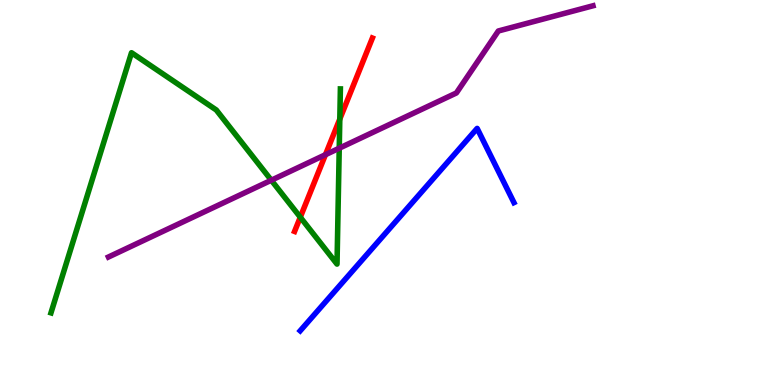[{'lines': ['blue', 'red'], 'intersections': []}, {'lines': ['green', 'red'], 'intersections': [{'x': 3.87, 'y': 4.36}, {'x': 4.38, 'y': 6.91}]}, {'lines': ['purple', 'red'], 'intersections': [{'x': 4.2, 'y': 5.98}]}, {'lines': ['blue', 'green'], 'intersections': []}, {'lines': ['blue', 'purple'], 'intersections': []}, {'lines': ['green', 'purple'], 'intersections': [{'x': 3.5, 'y': 5.32}, {'x': 4.38, 'y': 6.15}]}]